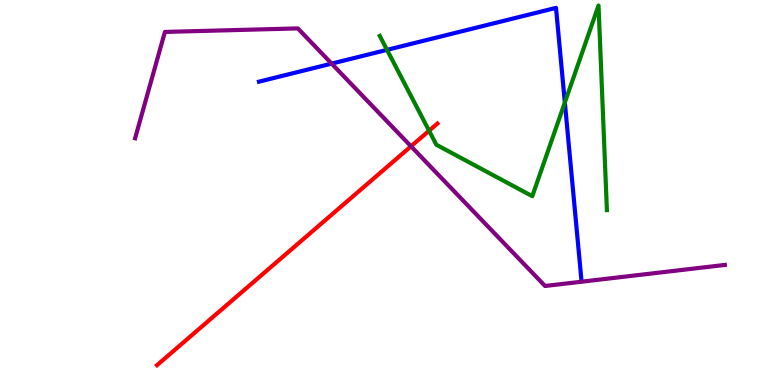[{'lines': ['blue', 'red'], 'intersections': []}, {'lines': ['green', 'red'], 'intersections': [{'x': 5.54, 'y': 6.6}]}, {'lines': ['purple', 'red'], 'intersections': [{'x': 5.3, 'y': 6.2}]}, {'lines': ['blue', 'green'], 'intersections': [{'x': 4.99, 'y': 8.7}, {'x': 7.29, 'y': 7.34}]}, {'lines': ['blue', 'purple'], 'intersections': [{'x': 4.28, 'y': 8.35}]}, {'lines': ['green', 'purple'], 'intersections': []}]